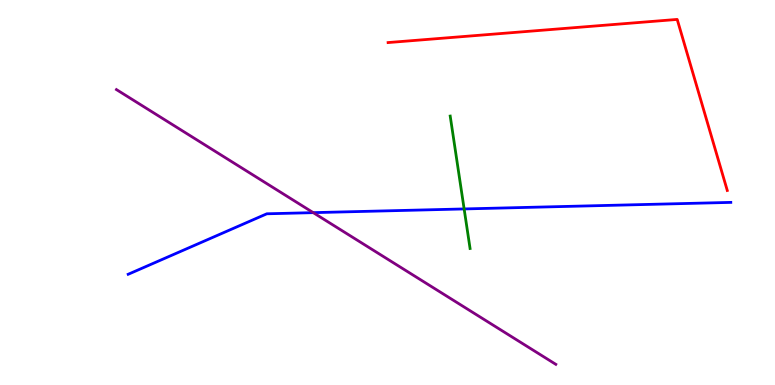[{'lines': ['blue', 'red'], 'intersections': []}, {'lines': ['green', 'red'], 'intersections': []}, {'lines': ['purple', 'red'], 'intersections': []}, {'lines': ['blue', 'green'], 'intersections': [{'x': 5.99, 'y': 4.57}]}, {'lines': ['blue', 'purple'], 'intersections': [{'x': 4.04, 'y': 4.48}]}, {'lines': ['green', 'purple'], 'intersections': []}]